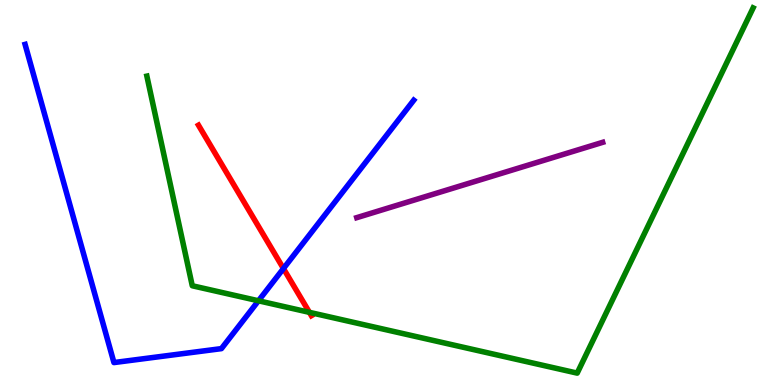[{'lines': ['blue', 'red'], 'intersections': [{'x': 3.66, 'y': 3.03}]}, {'lines': ['green', 'red'], 'intersections': [{'x': 3.99, 'y': 1.89}]}, {'lines': ['purple', 'red'], 'intersections': []}, {'lines': ['blue', 'green'], 'intersections': [{'x': 3.34, 'y': 2.19}]}, {'lines': ['blue', 'purple'], 'intersections': []}, {'lines': ['green', 'purple'], 'intersections': []}]